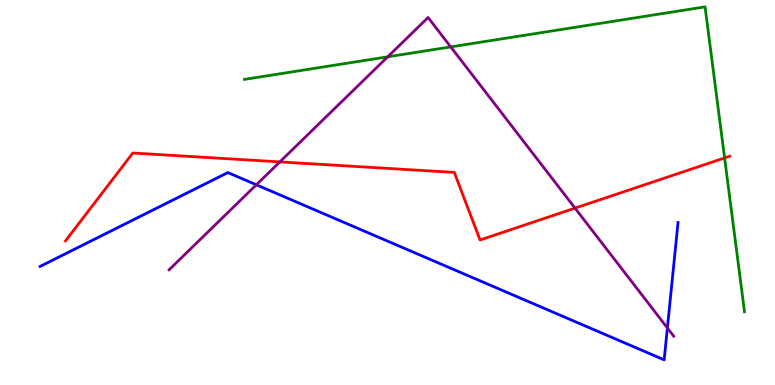[{'lines': ['blue', 'red'], 'intersections': []}, {'lines': ['green', 'red'], 'intersections': [{'x': 9.35, 'y': 5.9}]}, {'lines': ['purple', 'red'], 'intersections': [{'x': 3.61, 'y': 5.79}, {'x': 7.42, 'y': 4.59}]}, {'lines': ['blue', 'green'], 'intersections': []}, {'lines': ['blue', 'purple'], 'intersections': [{'x': 3.31, 'y': 5.2}, {'x': 8.61, 'y': 1.48}]}, {'lines': ['green', 'purple'], 'intersections': [{'x': 5.0, 'y': 8.52}, {'x': 5.82, 'y': 8.78}]}]